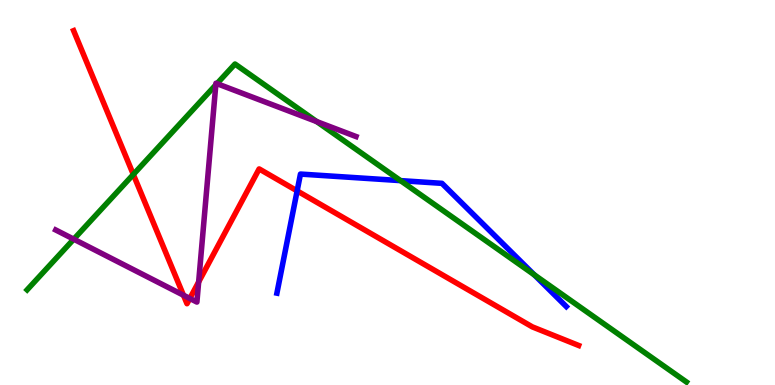[{'lines': ['blue', 'red'], 'intersections': [{'x': 3.83, 'y': 5.04}]}, {'lines': ['green', 'red'], 'intersections': [{'x': 1.72, 'y': 5.47}]}, {'lines': ['purple', 'red'], 'intersections': [{'x': 2.37, 'y': 2.33}, {'x': 2.45, 'y': 2.25}, {'x': 2.56, 'y': 2.68}]}, {'lines': ['blue', 'green'], 'intersections': [{'x': 5.17, 'y': 5.31}, {'x': 6.89, 'y': 2.86}]}, {'lines': ['blue', 'purple'], 'intersections': []}, {'lines': ['green', 'purple'], 'intersections': [{'x': 0.952, 'y': 3.79}, {'x': 2.78, 'y': 7.8}, {'x': 2.8, 'y': 7.83}, {'x': 4.09, 'y': 6.84}]}]